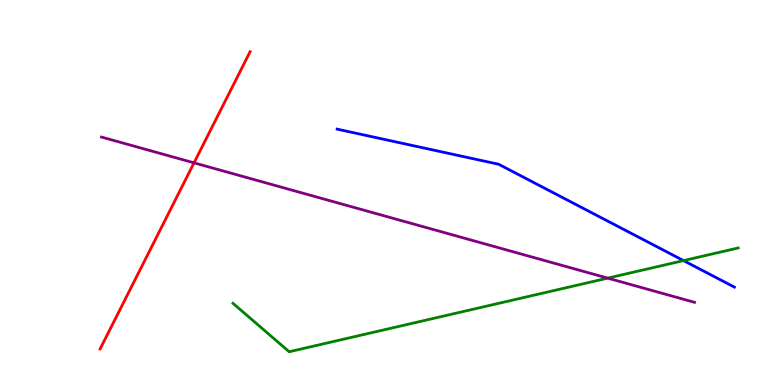[{'lines': ['blue', 'red'], 'intersections': []}, {'lines': ['green', 'red'], 'intersections': []}, {'lines': ['purple', 'red'], 'intersections': [{'x': 2.5, 'y': 5.77}]}, {'lines': ['blue', 'green'], 'intersections': [{'x': 8.82, 'y': 3.23}]}, {'lines': ['blue', 'purple'], 'intersections': []}, {'lines': ['green', 'purple'], 'intersections': [{'x': 7.84, 'y': 2.78}]}]